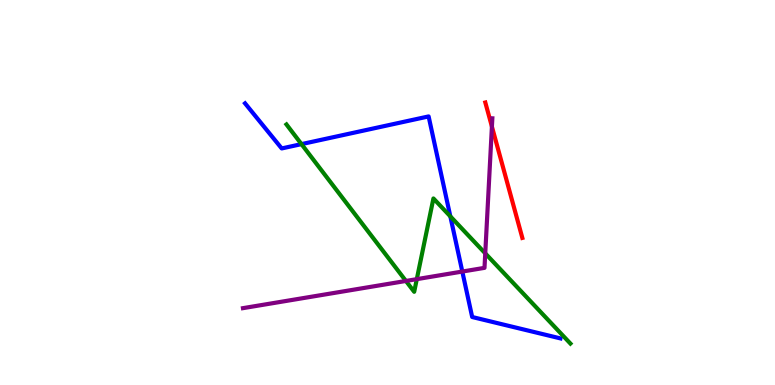[{'lines': ['blue', 'red'], 'intersections': []}, {'lines': ['green', 'red'], 'intersections': []}, {'lines': ['purple', 'red'], 'intersections': [{'x': 6.35, 'y': 6.71}]}, {'lines': ['blue', 'green'], 'intersections': [{'x': 3.89, 'y': 6.26}, {'x': 5.81, 'y': 4.38}]}, {'lines': ['blue', 'purple'], 'intersections': [{'x': 5.97, 'y': 2.95}]}, {'lines': ['green', 'purple'], 'intersections': [{'x': 5.24, 'y': 2.7}, {'x': 5.38, 'y': 2.75}, {'x': 6.26, 'y': 3.42}]}]